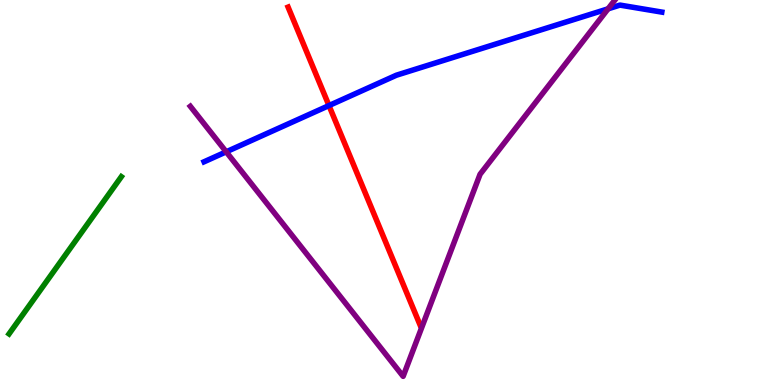[{'lines': ['blue', 'red'], 'intersections': [{'x': 4.24, 'y': 7.26}]}, {'lines': ['green', 'red'], 'intersections': []}, {'lines': ['purple', 'red'], 'intersections': []}, {'lines': ['blue', 'green'], 'intersections': []}, {'lines': ['blue', 'purple'], 'intersections': [{'x': 2.92, 'y': 6.06}, {'x': 7.85, 'y': 9.77}]}, {'lines': ['green', 'purple'], 'intersections': []}]